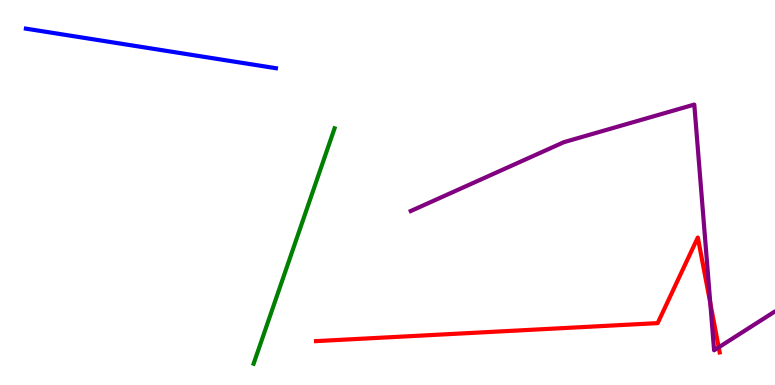[{'lines': ['blue', 'red'], 'intersections': []}, {'lines': ['green', 'red'], 'intersections': []}, {'lines': ['purple', 'red'], 'intersections': [{'x': 9.16, 'y': 2.13}, {'x': 9.27, 'y': 0.978}]}, {'lines': ['blue', 'green'], 'intersections': []}, {'lines': ['blue', 'purple'], 'intersections': []}, {'lines': ['green', 'purple'], 'intersections': []}]